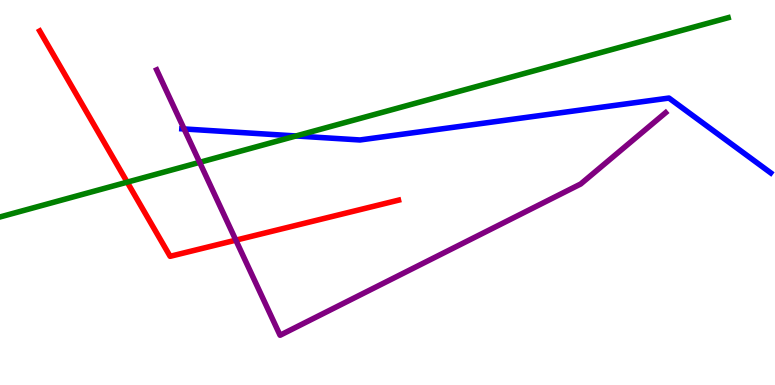[{'lines': ['blue', 'red'], 'intersections': []}, {'lines': ['green', 'red'], 'intersections': [{'x': 1.64, 'y': 5.27}]}, {'lines': ['purple', 'red'], 'intersections': [{'x': 3.04, 'y': 3.76}]}, {'lines': ['blue', 'green'], 'intersections': [{'x': 3.82, 'y': 6.47}]}, {'lines': ['blue', 'purple'], 'intersections': [{'x': 2.38, 'y': 6.65}]}, {'lines': ['green', 'purple'], 'intersections': [{'x': 2.58, 'y': 5.78}]}]